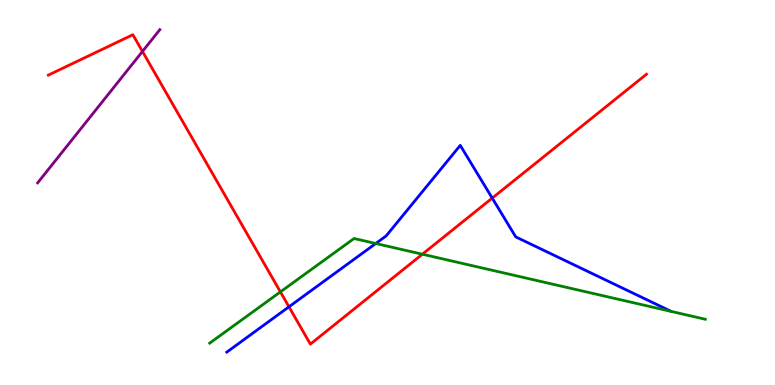[{'lines': ['blue', 'red'], 'intersections': [{'x': 3.73, 'y': 2.03}, {'x': 6.35, 'y': 4.85}]}, {'lines': ['green', 'red'], 'intersections': [{'x': 3.62, 'y': 2.42}, {'x': 5.45, 'y': 3.4}]}, {'lines': ['purple', 'red'], 'intersections': [{'x': 1.84, 'y': 8.66}]}, {'lines': ['blue', 'green'], 'intersections': [{'x': 4.85, 'y': 3.68}]}, {'lines': ['blue', 'purple'], 'intersections': []}, {'lines': ['green', 'purple'], 'intersections': []}]